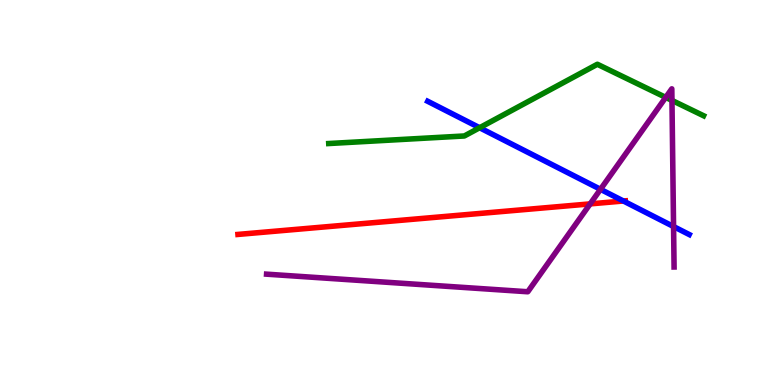[{'lines': ['blue', 'red'], 'intersections': [{'x': 8.04, 'y': 4.78}]}, {'lines': ['green', 'red'], 'intersections': []}, {'lines': ['purple', 'red'], 'intersections': [{'x': 7.61, 'y': 4.7}]}, {'lines': ['blue', 'green'], 'intersections': [{'x': 6.19, 'y': 6.68}]}, {'lines': ['blue', 'purple'], 'intersections': [{'x': 7.75, 'y': 5.08}, {'x': 8.69, 'y': 4.12}]}, {'lines': ['green', 'purple'], 'intersections': [{'x': 8.59, 'y': 7.47}, {'x': 8.67, 'y': 7.39}]}]